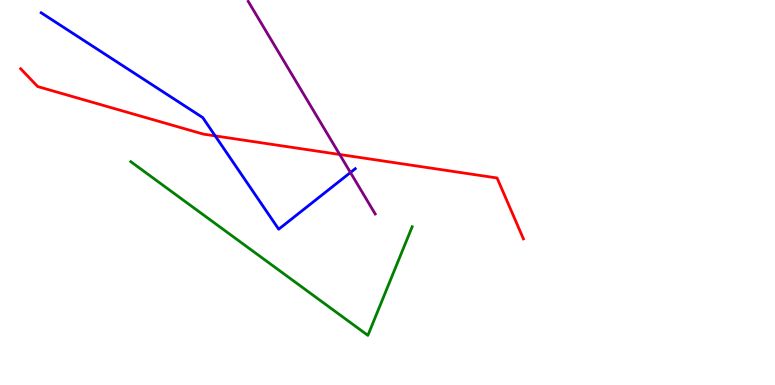[{'lines': ['blue', 'red'], 'intersections': [{'x': 2.78, 'y': 6.47}]}, {'lines': ['green', 'red'], 'intersections': []}, {'lines': ['purple', 'red'], 'intersections': [{'x': 4.38, 'y': 5.99}]}, {'lines': ['blue', 'green'], 'intersections': []}, {'lines': ['blue', 'purple'], 'intersections': [{'x': 4.52, 'y': 5.52}]}, {'lines': ['green', 'purple'], 'intersections': []}]